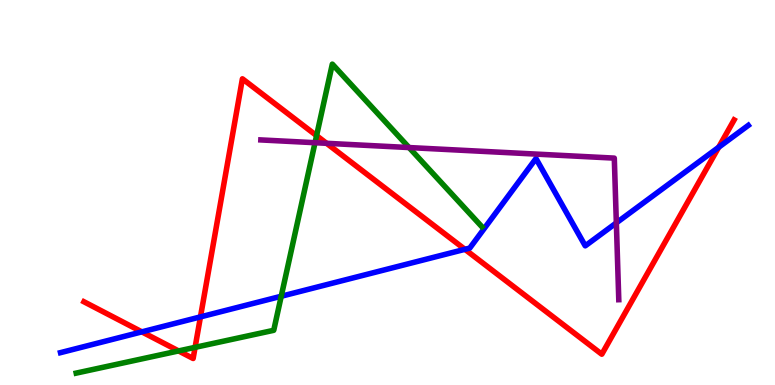[{'lines': ['blue', 'red'], 'intersections': [{'x': 1.83, 'y': 1.38}, {'x': 2.59, 'y': 1.77}, {'x': 6.0, 'y': 3.52}, {'x': 9.27, 'y': 6.17}]}, {'lines': ['green', 'red'], 'intersections': [{'x': 2.3, 'y': 0.885}, {'x': 2.52, 'y': 0.978}, {'x': 4.08, 'y': 6.48}]}, {'lines': ['purple', 'red'], 'intersections': [{'x': 4.21, 'y': 6.28}]}, {'lines': ['blue', 'green'], 'intersections': [{'x': 3.63, 'y': 2.31}]}, {'lines': ['blue', 'purple'], 'intersections': [{'x': 7.95, 'y': 4.21}]}, {'lines': ['green', 'purple'], 'intersections': [{'x': 4.06, 'y': 6.29}, {'x': 5.28, 'y': 6.17}]}]